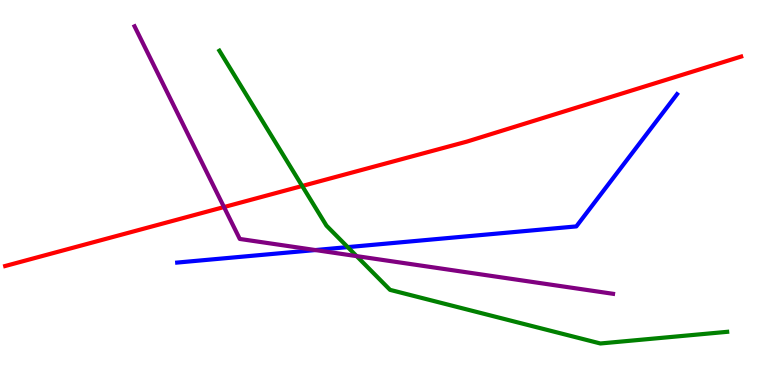[{'lines': ['blue', 'red'], 'intersections': []}, {'lines': ['green', 'red'], 'intersections': [{'x': 3.9, 'y': 5.17}]}, {'lines': ['purple', 'red'], 'intersections': [{'x': 2.89, 'y': 4.62}]}, {'lines': ['blue', 'green'], 'intersections': [{'x': 4.49, 'y': 3.58}]}, {'lines': ['blue', 'purple'], 'intersections': [{'x': 4.07, 'y': 3.51}]}, {'lines': ['green', 'purple'], 'intersections': [{'x': 4.6, 'y': 3.35}]}]